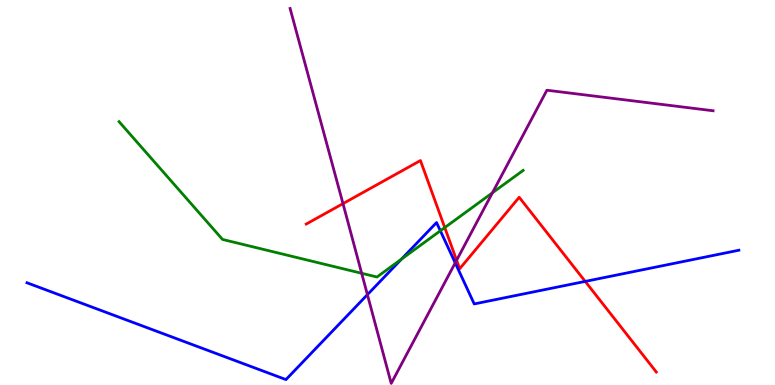[{'lines': ['blue', 'red'], 'intersections': [{'x': 7.55, 'y': 2.69}]}, {'lines': ['green', 'red'], 'intersections': [{'x': 5.74, 'y': 4.09}]}, {'lines': ['purple', 'red'], 'intersections': [{'x': 4.43, 'y': 4.71}, {'x': 5.89, 'y': 3.24}]}, {'lines': ['blue', 'green'], 'intersections': [{'x': 5.18, 'y': 3.27}, {'x': 5.68, 'y': 4.01}]}, {'lines': ['blue', 'purple'], 'intersections': [{'x': 4.74, 'y': 2.35}, {'x': 5.87, 'y': 3.17}]}, {'lines': ['green', 'purple'], 'intersections': [{'x': 4.67, 'y': 2.9}, {'x': 6.35, 'y': 4.99}]}]